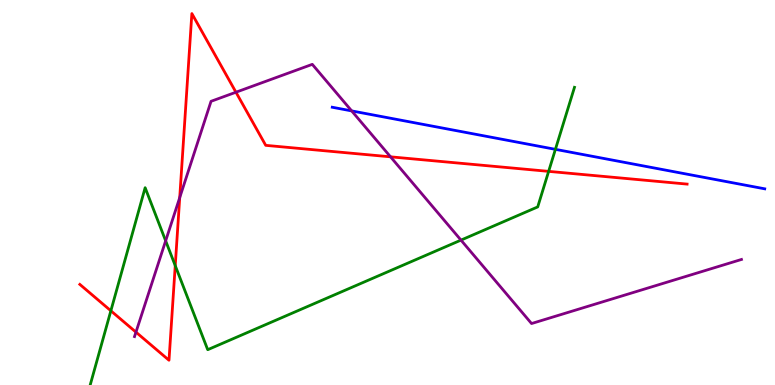[{'lines': ['blue', 'red'], 'intersections': []}, {'lines': ['green', 'red'], 'intersections': [{'x': 1.43, 'y': 1.93}, {'x': 2.26, 'y': 3.1}, {'x': 7.08, 'y': 5.55}]}, {'lines': ['purple', 'red'], 'intersections': [{'x': 1.75, 'y': 1.37}, {'x': 2.32, 'y': 4.87}, {'x': 3.04, 'y': 7.6}, {'x': 5.04, 'y': 5.93}]}, {'lines': ['blue', 'green'], 'intersections': [{'x': 7.17, 'y': 6.12}]}, {'lines': ['blue', 'purple'], 'intersections': [{'x': 4.54, 'y': 7.12}]}, {'lines': ['green', 'purple'], 'intersections': [{'x': 2.14, 'y': 3.74}, {'x': 5.95, 'y': 3.76}]}]